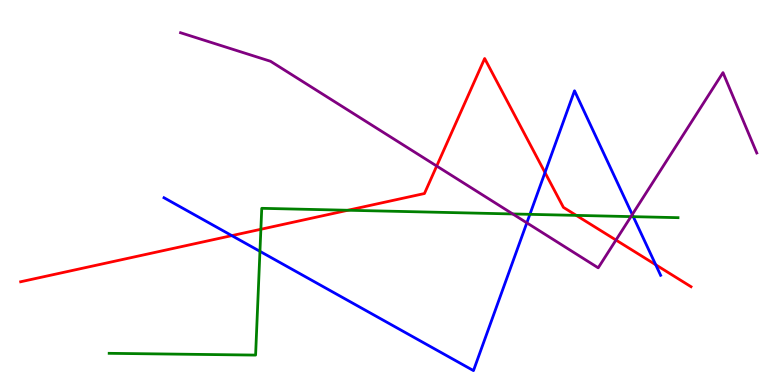[{'lines': ['blue', 'red'], 'intersections': [{'x': 2.99, 'y': 3.88}, {'x': 7.03, 'y': 5.52}, {'x': 8.46, 'y': 3.12}]}, {'lines': ['green', 'red'], 'intersections': [{'x': 3.37, 'y': 4.04}, {'x': 4.49, 'y': 4.54}, {'x': 7.44, 'y': 4.41}]}, {'lines': ['purple', 'red'], 'intersections': [{'x': 5.63, 'y': 5.69}, {'x': 7.95, 'y': 3.76}]}, {'lines': ['blue', 'green'], 'intersections': [{'x': 3.35, 'y': 3.47}, {'x': 6.84, 'y': 4.43}, {'x': 8.17, 'y': 4.37}]}, {'lines': ['blue', 'purple'], 'intersections': [{'x': 6.8, 'y': 4.21}, {'x': 8.16, 'y': 4.43}]}, {'lines': ['green', 'purple'], 'intersections': [{'x': 6.62, 'y': 4.44}, {'x': 8.14, 'y': 4.37}]}]